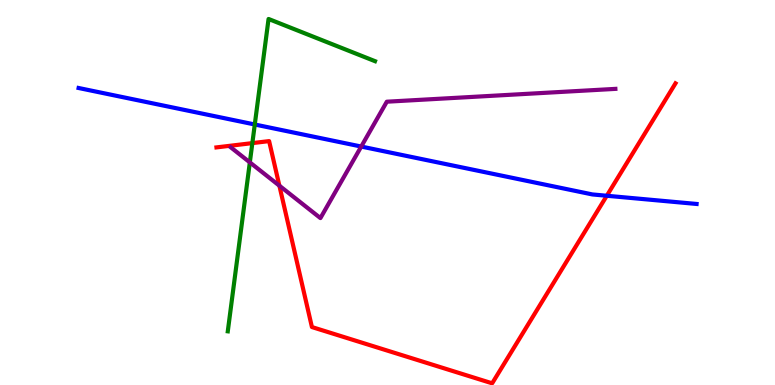[{'lines': ['blue', 'red'], 'intersections': [{'x': 7.83, 'y': 4.92}]}, {'lines': ['green', 'red'], 'intersections': [{'x': 3.26, 'y': 6.28}]}, {'lines': ['purple', 'red'], 'intersections': [{'x': 3.6, 'y': 5.18}]}, {'lines': ['blue', 'green'], 'intersections': [{'x': 3.29, 'y': 6.77}]}, {'lines': ['blue', 'purple'], 'intersections': [{'x': 4.66, 'y': 6.19}]}, {'lines': ['green', 'purple'], 'intersections': [{'x': 3.22, 'y': 5.78}]}]